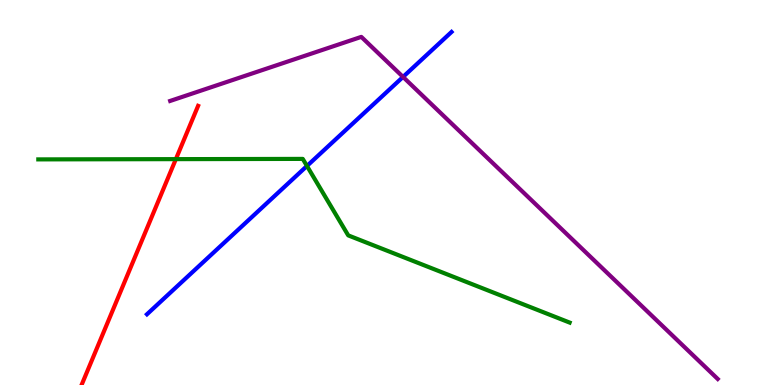[{'lines': ['blue', 'red'], 'intersections': []}, {'lines': ['green', 'red'], 'intersections': [{'x': 2.27, 'y': 5.87}]}, {'lines': ['purple', 'red'], 'intersections': []}, {'lines': ['blue', 'green'], 'intersections': [{'x': 3.96, 'y': 5.69}]}, {'lines': ['blue', 'purple'], 'intersections': [{'x': 5.2, 'y': 8.0}]}, {'lines': ['green', 'purple'], 'intersections': []}]